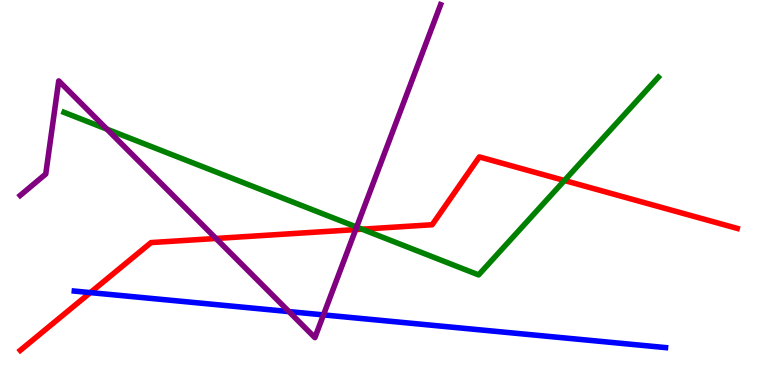[{'lines': ['blue', 'red'], 'intersections': [{'x': 1.17, 'y': 2.4}]}, {'lines': ['green', 'red'], 'intersections': [{'x': 4.67, 'y': 4.05}, {'x': 7.28, 'y': 5.31}]}, {'lines': ['purple', 'red'], 'intersections': [{'x': 2.79, 'y': 3.81}, {'x': 4.59, 'y': 4.04}]}, {'lines': ['blue', 'green'], 'intersections': []}, {'lines': ['blue', 'purple'], 'intersections': [{'x': 3.73, 'y': 1.91}, {'x': 4.17, 'y': 1.82}]}, {'lines': ['green', 'purple'], 'intersections': [{'x': 1.38, 'y': 6.65}, {'x': 4.6, 'y': 4.1}]}]